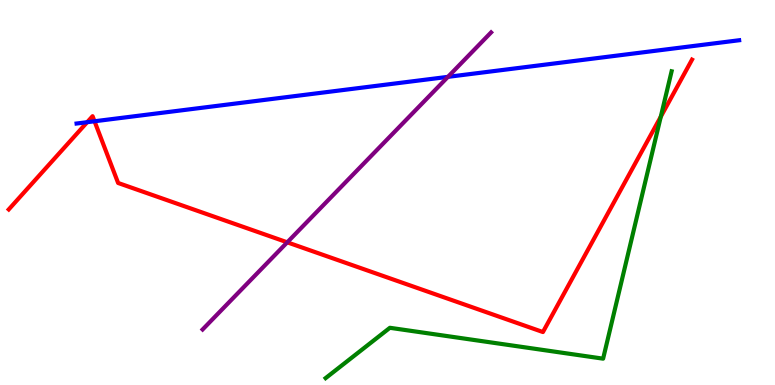[{'lines': ['blue', 'red'], 'intersections': [{'x': 1.13, 'y': 6.83}, {'x': 1.22, 'y': 6.85}]}, {'lines': ['green', 'red'], 'intersections': [{'x': 8.53, 'y': 6.97}]}, {'lines': ['purple', 'red'], 'intersections': [{'x': 3.71, 'y': 3.71}]}, {'lines': ['blue', 'green'], 'intersections': []}, {'lines': ['blue', 'purple'], 'intersections': [{'x': 5.78, 'y': 8.0}]}, {'lines': ['green', 'purple'], 'intersections': []}]